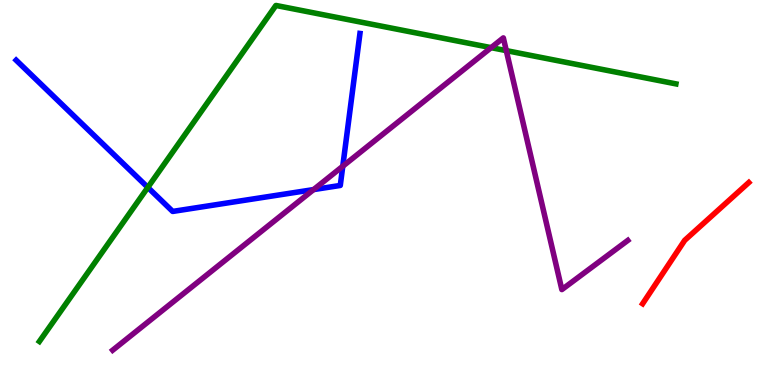[{'lines': ['blue', 'red'], 'intersections': []}, {'lines': ['green', 'red'], 'intersections': []}, {'lines': ['purple', 'red'], 'intersections': []}, {'lines': ['blue', 'green'], 'intersections': [{'x': 1.91, 'y': 5.13}]}, {'lines': ['blue', 'purple'], 'intersections': [{'x': 4.05, 'y': 5.08}, {'x': 4.42, 'y': 5.68}]}, {'lines': ['green', 'purple'], 'intersections': [{'x': 6.34, 'y': 8.76}, {'x': 6.53, 'y': 8.69}]}]